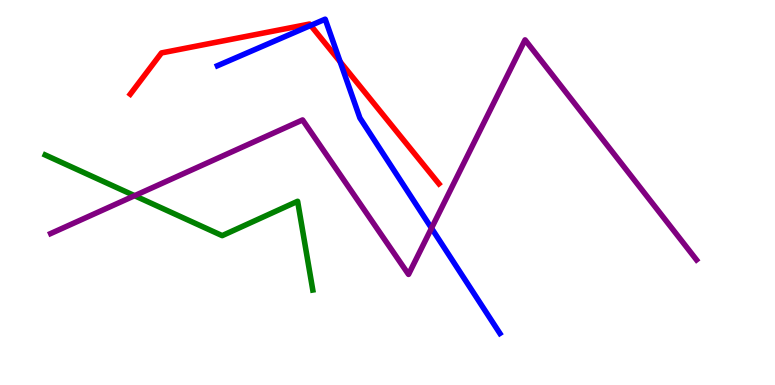[{'lines': ['blue', 'red'], 'intersections': [{'x': 4.01, 'y': 9.34}, {'x': 4.39, 'y': 8.4}]}, {'lines': ['green', 'red'], 'intersections': []}, {'lines': ['purple', 'red'], 'intersections': []}, {'lines': ['blue', 'green'], 'intersections': []}, {'lines': ['blue', 'purple'], 'intersections': [{'x': 5.57, 'y': 4.07}]}, {'lines': ['green', 'purple'], 'intersections': [{'x': 1.74, 'y': 4.92}]}]